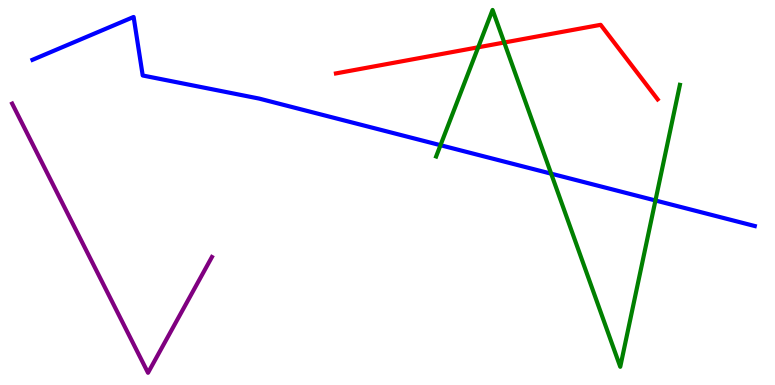[{'lines': ['blue', 'red'], 'intersections': []}, {'lines': ['green', 'red'], 'intersections': [{'x': 6.17, 'y': 8.77}, {'x': 6.51, 'y': 8.9}]}, {'lines': ['purple', 'red'], 'intersections': []}, {'lines': ['blue', 'green'], 'intersections': [{'x': 5.68, 'y': 6.23}, {'x': 7.11, 'y': 5.49}, {'x': 8.46, 'y': 4.79}]}, {'lines': ['blue', 'purple'], 'intersections': []}, {'lines': ['green', 'purple'], 'intersections': []}]